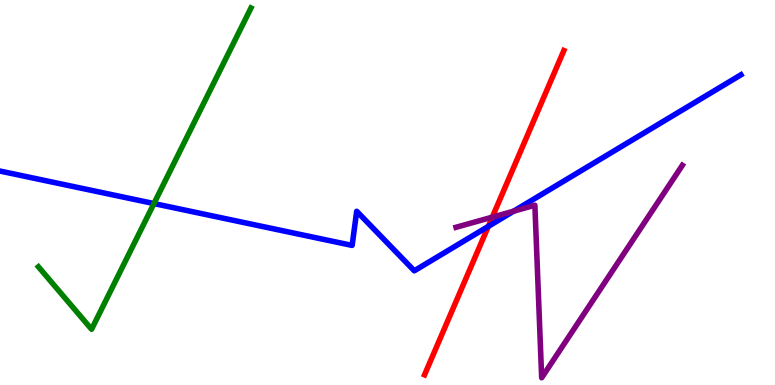[{'lines': ['blue', 'red'], 'intersections': [{'x': 6.3, 'y': 4.12}]}, {'lines': ['green', 'red'], 'intersections': []}, {'lines': ['purple', 'red'], 'intersections': [{'x': 6.35, 'y': 4.36}]}, {'lines': ['blue', 'green'], 'intersections': [{'x': 1.99, 'y': 4.71}]}, {'lines': ['blue', 'purple'], 'intersections': [{'x': 6.63, 'y': 4.51}]}, {'lines': ['green', 'purple'], 'intersections': []}]